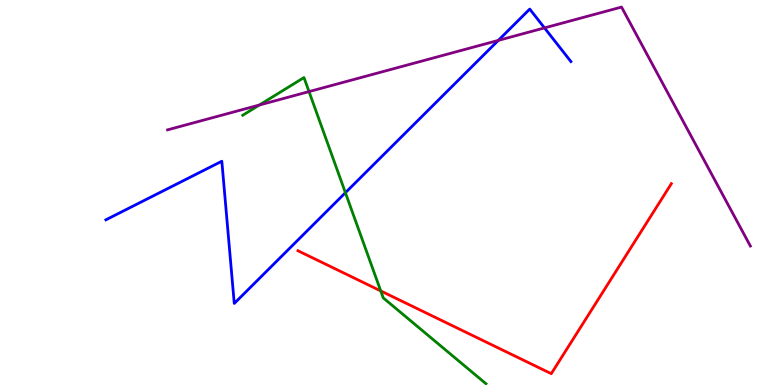[{'lines': ['blue', 'red'], 'intersections': []}, {'lines': ['green', 'red'], 'intersections': [{'x': 4.91, 'y': 2.44}]}, {'lines': ['purple', 'red'], 'intersections': []}, {'lines': ['blue', 'green'], 'intersections': [{'x': 4.46, 'y': 4.99}]}, {'lines': ['blue', 'purple'], 'intersections': [{'x': 6.43, 'y': 8.95}, {'x': 7.03, 'y': 9.28}]}, {'lines': ['green', 'purple'], 'intersections': [{'x': 3.35, 'y': 7.27}, {'x': 3.99, 'y': 7.62}]}]